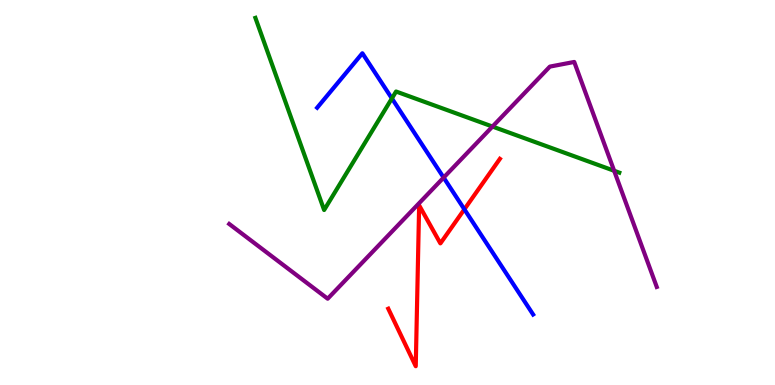[{'lines': ['blue', 'red'], 'intersections': [{'x': 5.99, 'y': 4.56}]}, {'lines': ['green', 'red'], 'intersections': []}, {'lines': ['purple', 'red'], 'intersections': []}, {'lines': ['blue', 'green'], 'intersections': [{'x': 5.06, 'y': 7.44}]}, {'lines': ['blue', 'purple'], 'intersections': [{'x': 5.72, 'y': 5.39}]}, {'lines': ['green', 'purple'], 'intersections': [{'x': 6.35, 'y': 6.71}, {'x': 7.92, 'y': 5.56}]}]